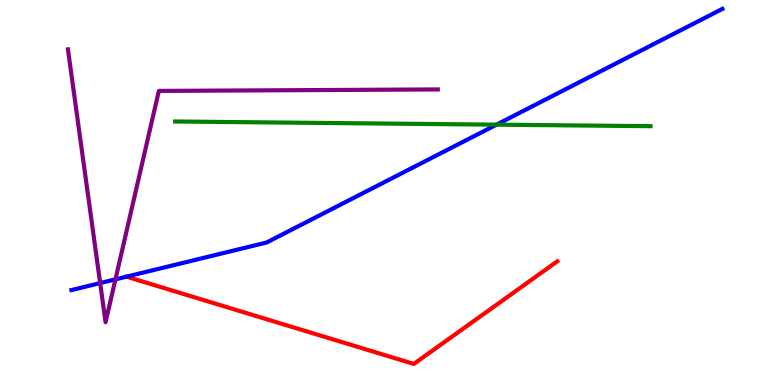[{'lines': ['blue', 'red'], 'intersections': []}, {'lines': ['green', 'red'], 'intersections': []}, {'lines': ['purple', 'red'], 'intersections': []}, {'lines': ['blue', 'green'], 'intersections': [{'x': 6.41, 'y': 6.76}]}, {'lines': ['blue', 'purple'], 'intersections': [{'x': 1.29, 'y': 2.65}, {'x': 1.49, 'y': 2.74}]}, {'lines': ['green', 'purple'], 'intersections': []}]